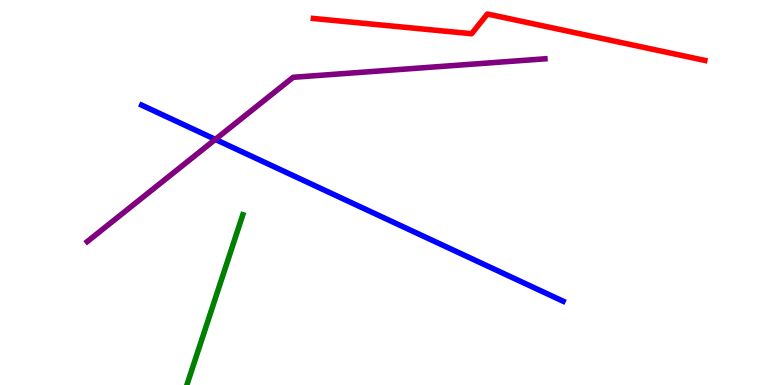[{'lines': ['blue', 'red'], 'intersections': []}, {'lines': ['green', 'red'], 'intersections': []}, {'lines': ['purple', 'red'], 'intersections': []}, {'lines': ['blue', 'green'], 'intersections': []}, {'lines': ['blue', 'purple'], 'intersections': [{'x': 2.78, 'y': 6.38}]}, {'lines': ['green', 'purple'], 'intersections': []}]